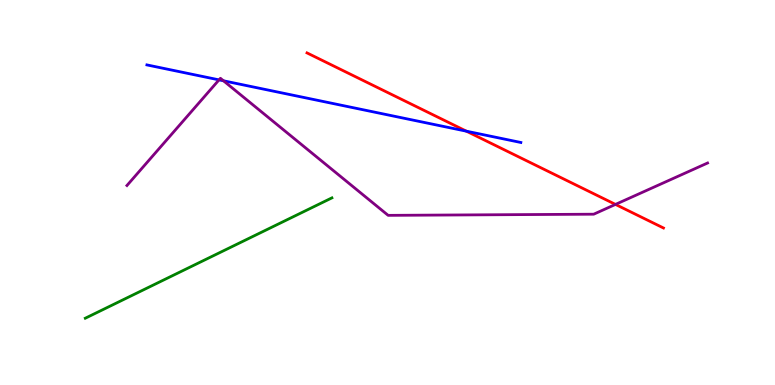[{'lines': ['blue', 'red'], 'intersections': [{'x': 6.02, 'y': 6.59}]}, {'lines': ['green', 'red'], 'intersections': []}, {'lines': ['purple', 'red'], 'intersections': [{'x': 7.94, 'y': 4.69}]}, {'lines': ['blue', 'green'], 'intersections': []}, {'lines': ['blue', 'purple'], 'intersections': [{'x': 2.83, 'y': 7.93}, {'x': 2.88, 'y': 7.9}]}, {'lines': ['green', 'purple'], 'intersections': []}]